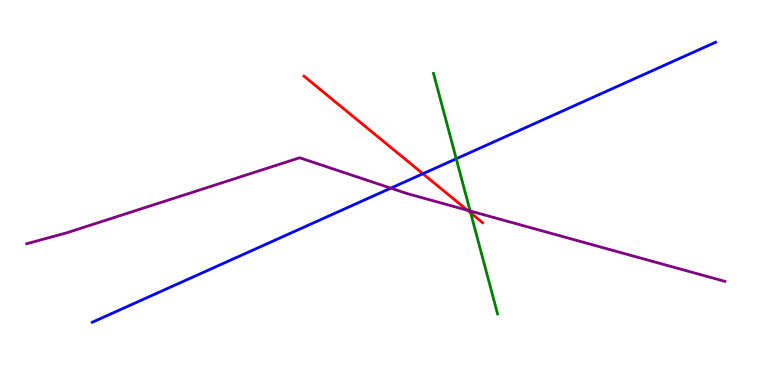[{'lines': ['blue', 'red'], 'intersections': [{'x': 5.46, 'y': 5.49}]}, {'lines': ['green', 'red'], 'intersections': [{'x': 6.07, 'y': 4.47}]}, {'lines': ['purple', 'red'], 'intersections': [{'x': 6.03, 'y': 4.54}]}, {'lines': ['blue', 'green'], 'intersections': [{'x': 5.89, 'y': 5.88}]}, {'lines': ['blue', 'purple'], 'intersections': [{'x': 5.04, 'y': 5.11}]}, {'lines': ['green', 'purple'], 'intersections': [{'x': 6.07, 'y': 4.52}]}]